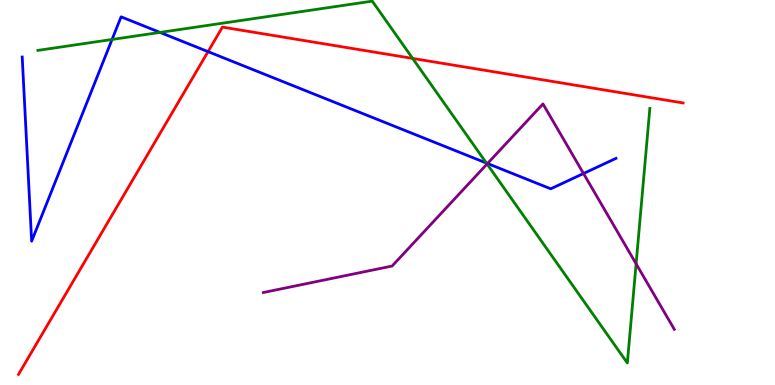[{'lines': ['blue', 'red'], 'intersections': [{'x': 2.68, 'y': 8.66}]}, {'lines': ['green', 'red'], 'intersections': [{'x': 5.32, 'y': 8.48}]}, {'lines': ['purple', 'red'], 'intersections': []}, {'lines': ['blue', 'green'], 'intersections': [{'x': 1.45, 'y': 8.97}, {'x': 2.06, 'y': 9.16}, {'x': 6.28, 'y': 5.76}]}, {'lines': ['blue', 'purple'], 'intersections': [{'x': 6.29, 'y': 5.75}, {'x': 7.53, 'y': 5.49}]}, {'lines': ['green', 'purple'], 'intersections': [{'x': 6.28, 'y': 5.74}, {'x': 8.21, 'y': 3.15}]}]